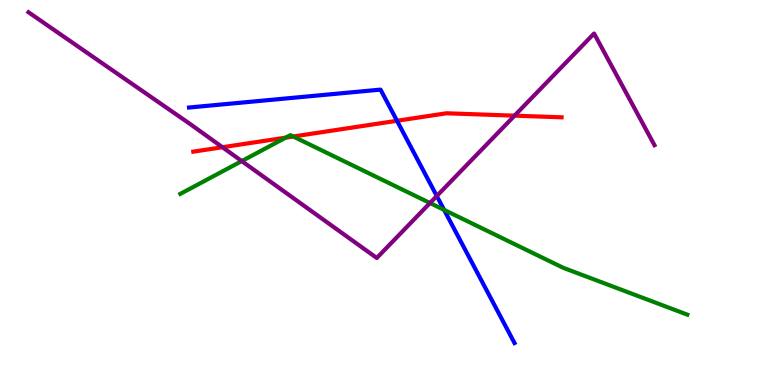[{'lines': ['blue', 'red'], 'intersections': [{'x': 5.12, 'y': 6.86}]}, {'lines': ['green', 'red'], 'intersections': [{'x': 3.69, 'y': 6.42}, {'x': 3.78, 'y': 6.45}]}, {'lines': ['purple', 'red'], 'intersections': [{'x': 2.87, 'y': 6.18}, {'x': 6.64, 'y': 7.0}]}, {'lines': ['blue', 'green'], 'intersections': [{'x': 5.73, 'y': 4.55}]}, {'lines': ['blue', 'purple'], 'intersections': [{'x': 5.64, 'y': 4.91}]}, {'lines': ['green', 'purple'], 'intersections': [{'x': 3.12, 'y': 5.82}, {'x': 5.55, 'y': 4.73}]}]